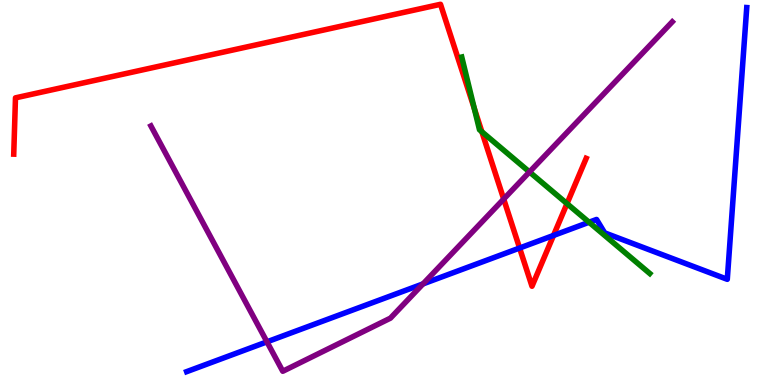[{'lines': ['blue', 'red'], 'intersections': [{'x': 6.7, 'y': 3.56}, {'x': 7.14, 'y': 3.88}]}, {'lines': ['green', 'red'], 'intersections': [{'x': 6.12, 'y': 7.18}, {'x': 6.22, 'y': 6.58}, {'x': 7.32, 'y': 4.71}]}, {'lines': ['purple', 'red'], 'intersections': [{'x': 6.5, 'y': 4.83}]}, {'lines': ['blue', 'green'], 'intersections': [{'x': 7.6, 'y': 4.23}]}, {'lines': ['blue', 'purple'], 'intersections': [{'x': 3.44, 'y': 1.12}, {'x': 5.46, 'y': 2.63}]}, {'lines': ['green', 'purple'], 'intersections': [{'x': 6.83, 'y': 5.53}]}]